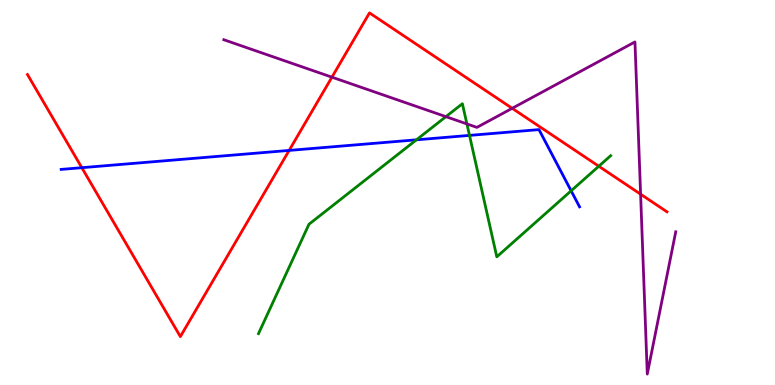[{'lines': ['blue', 'red'], 'intersections': [{'x': 1.06, 'y': 5.64}, {'x': 3.73, 'y': 6.09}]}, {'lines': ['green', 'red'], 'intersections': [{'x': 7.73, 'y': 5.68}]}, {'lines': ['purple', 'red'], 'intersections': [{'x': 4.28, 'y': 8.0}, {'x': 6.61, 'y': 7.19}, {'x': 8.27, 'y': 4.96}]}, {'lines': ['blue', 'green'], 'intersections': [{'x': 5.37, 'y': 6.37}, {'x': 6.06, 'y': 6.48}, {'x': 7.37, 'y': 5.04}]}, {'lines': ['blue', 'purple'], 'intersections': []}, {'lines': ['green', 'purple'], 'intersections': [{'x': 5.75, 'y': 6.97}, {'x': 6.02, 'y': 6.78}]}]